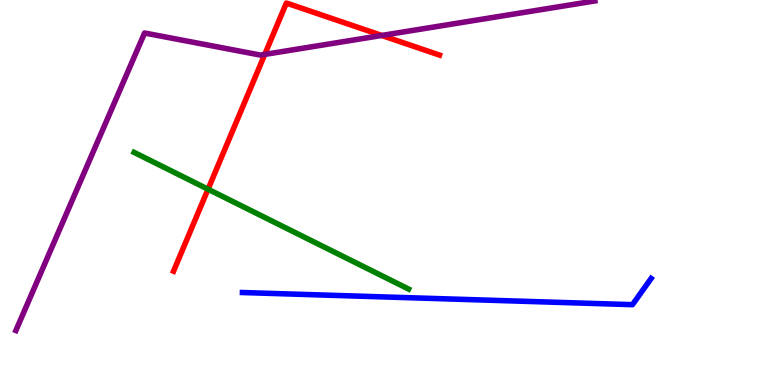[{'lines': ['blue', 'red'], 'intersections': []}, {'lines': ['green', 'red'], 'intersections': [{'x': 2.68, 'y': 5.09}]}, {'lines': ['purple', 'red'], 'intersections': [{'x': 3.42, 'y': 8.59}, {'x': 4.93, 'y': 9.08}]}, {'lines': ['blue', 'green'], 'intersections': []}, {'lines': ['blue', 'purple'], 'intersections': []}, {'lines': ['green', 'purple'], 'intersections': []}]